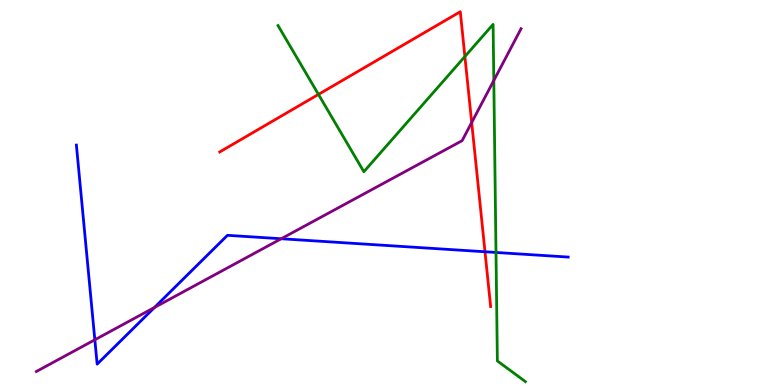[{'lines': ['blue', 'red'], 'intersections': [{'x': 6.26, 'y': 3.46}]}, {'lines': ['green', 'red'], 'intersections': [{'x': 4.11, 'y': 7.55}, {'x': 6.0, 'y': 8.53}]}, {'lines': ['purple', 'red'], 'intersections': [{'x': 6.09, 'y': 6.82}]}, {'lines': ['blue', 'green'], 'intersections': [{'x': 6.4, 'y': 3.44}]}, {'lines': ['blue', 'purple'], 'intersections': [{'x': 1.22, 'y': 1.17}, {'x': 1.99, 'y': 2.01}, {'x': 3.63, 'y': 3.8}]}, {'lines': ['green', 'purple'], 'intersections': [{'x': 6.37, 'y': 7.91}]}]